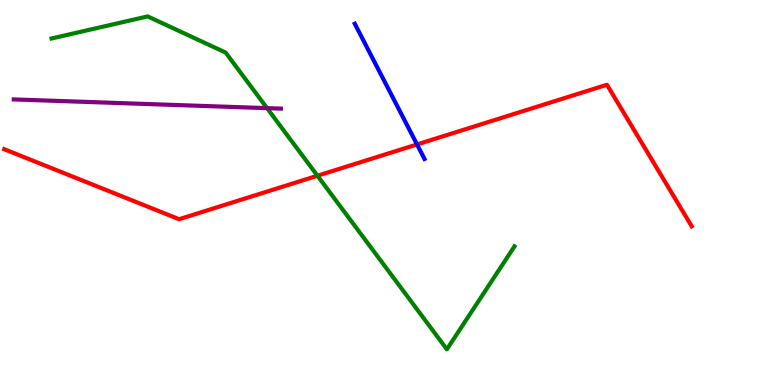[{'lines': ['blue', 'red'], 'intersections': [{'x': 5.38, 'y': 6.25}]}, {'lines': ['green', 'red'], 'intersections': [{'x': 4.1, 'y': 5.44}]}, {'lines': ['purple', 'red'], 'intersections': []}, {'lines': ['blue', 'green'], 'intersections': []}, {'lines': ['blue', 'purple'], 'intersections': []}, {'lines': ['green', 'purple'], 'intersections': [{'x': 3.45, 'y': 7.19}]}]